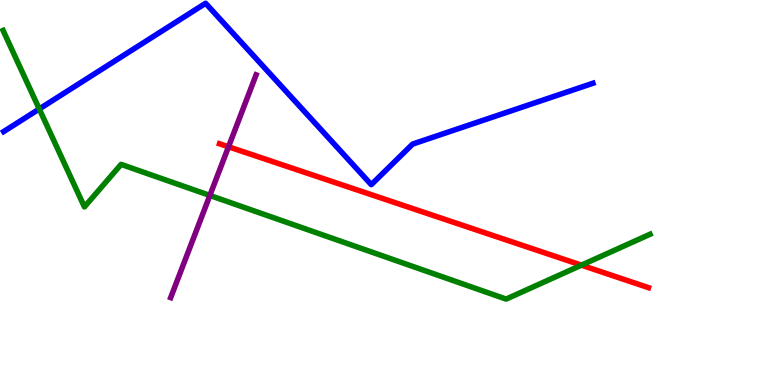[{'lines': ['blue', 'red'], 'intersections': []}, {'lines': ['green', 'red'], 'intersections': [{'x': 7.5, 'y': 3.11}]}, {'lines': ['purple', 'red'], 'intersections': [{'x': 2.95, 'y': 6.19}]}, {'lines': ['blue', 'green'], 'intersections': [{'x': 0.507, 'y': 7.17}]}, {'lines': ['blue', 'purple'], 'intersections': []}, {'lines': ['green', 'purple'], 'intersections': [{'x': 2.71, 'y': 4.92}]}]